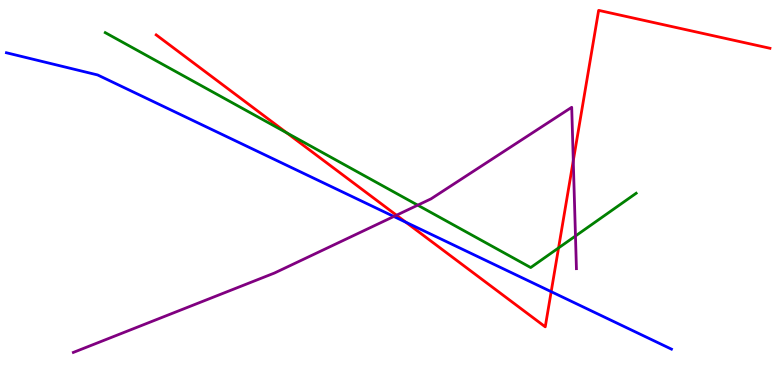[{'lines': ['blue', 'red'], 'intersections': [{'x': 5.24, 'y': 4.23}, {'x': 7.11, 'y': 2.42}]}, {'lines': ['green', 'red'], 'intersections': [{'x': 3.7, 'y': 6.55}, {'x': 7.21, 'y': 3.56}]}, {'lines': ['purple', 'red'], 'intersections': [{'x': 5.12, 'y': 4.41}, {'x': 7.4, 'y': 5.82}]}, {'lines': ['blue', 'green'], 'intersections': []}, {'lines': ['blue', 'purple'], 'intersections': [{'x': 5.08, 'y': 4.38}]}, {'lines': ['green', 'purple'], 'intersections': [{'x': 5.39, 'y': 4.67}, {'x': 7.43, 'y': 3.87}]}]